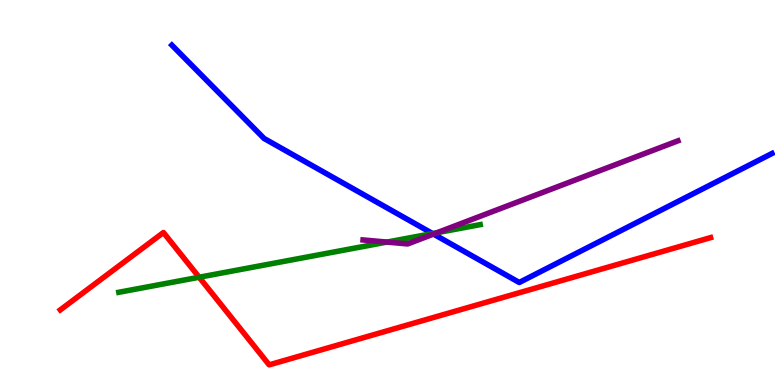[{'lines': ['blue', 'red'], 'intersections': []}, {'lines': ['green', 'red'], 'intersections': [{'x': 2.57, 'y': 2.8}]}, {'lines': ['purple', 'red'], 'intersections': []}, {'lines': ['blue', 'green'], 'intersections': [{'x': 5.58, 'y': 3.93}]}, {'lines': ['blue', 'purple'], 'intersections': [{'x': 5.59, 'y': 3.92}]}, {'lines': ['green', 'purple'], 'intersections': [{'x': 4.99, 'y': 3.71}, {'x': 5.64, 'y': 3.96}]}]